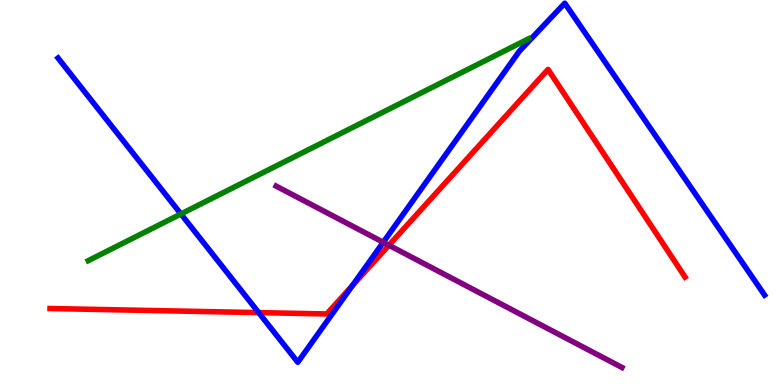[{'lines': ['blue', 'red'], 'intersections': [{'x': 3.34, 'y': 1.88}, {'x': 4.55, 'y': 2.58}]}, {'lines': ['green', 'red'], 'intersections': []}, {'lines': ['purple', 'red'], 'intersections': [{'x': 5.02, 'y': 3.63}]}, {'lines': ['blue', 'green'], 'intersections': [{'x': 2.33, 'y': 4.44}]}, {'lines': ['blue', 'purple'], 'intersections': [{'x': 4.95, 'y': 3.71}]}, {'lines': ['green', 'purple'], 'intersections': []}]